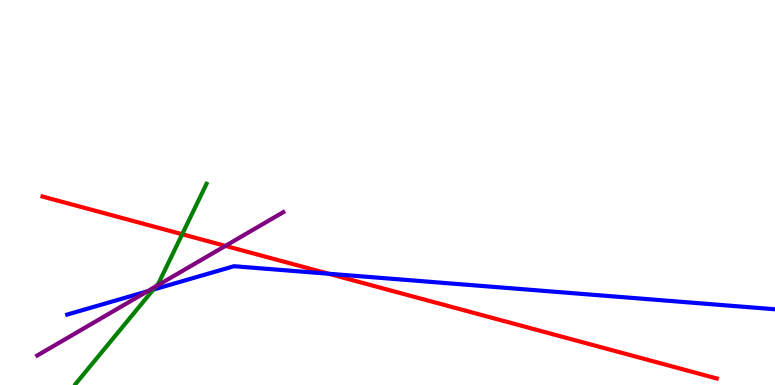[{'lines': ['blue', 'red'], 'intersections': [{'x': 4.24, 'y': 2.89}]}, {'lines': ['green', 'red'], 'intersections': [{'x': 2.35, 'y': 3.92}]}, {'lines': ['purple', 'red'], 'intersections': [{'x': 2.91, 'y': 3.61}]}, {'lines': ['blue', 'green'], 'intersections': [{'x': 1.98, 'y': 2.48}]}, {'lines': ['blue', 'purple'], 'intersections': [{'x': 1.9, 'y': 2.43}]}, {'lines': ['green', 'purple'], 'intersections': [{'x': 2.01, 'y': 2.56}]}]